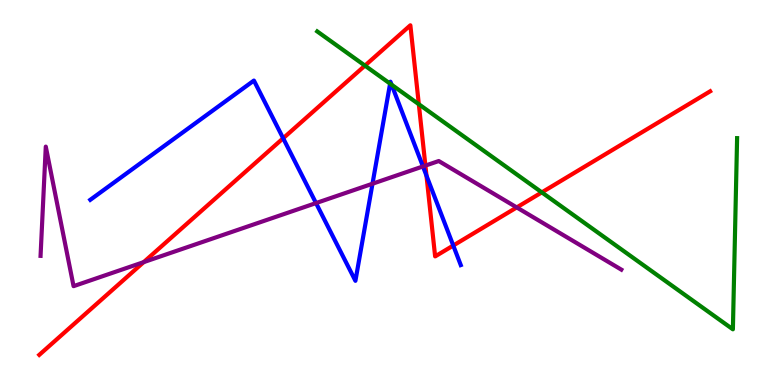[{'lines': ['blue', 'red'], 'intersections': [{'x': 3.65, 'y': 6.41}, {'x': 5.5, 'y': 5.44}, {'x': 5.85, 'y': 3.62}]}, {'lines': ['green', 'red'], 'intersections': [{'x': 4.71, 'y': 8.3}, {'x': 5.4, 'y': 7.29}, {'x': 6.99, 'y': 5.0}]}, {'lines': ['purple', 'red'], 'intersections': [{'x': 1.85, 'y': 3.19}, {'x': 5.49, 'y': 5.7}, {'x': 6.67, 'y': 4.61}]}, {'lines': ['blue', 'green'], 'intersections': [{'x': 5.03, 'y': 7.83}, {'x': 5.05, 'y': 7.8}]}, {'lines': ['blue', 'purple'], 'intersections': [{'x': 4.08, 'y': 4.73}, {'x': 4.81, 'y': 5.23}, {'x': 5.46, 'y': 5.68}]}, {'lines': ['green', 'purple'], 'intersections': []}]